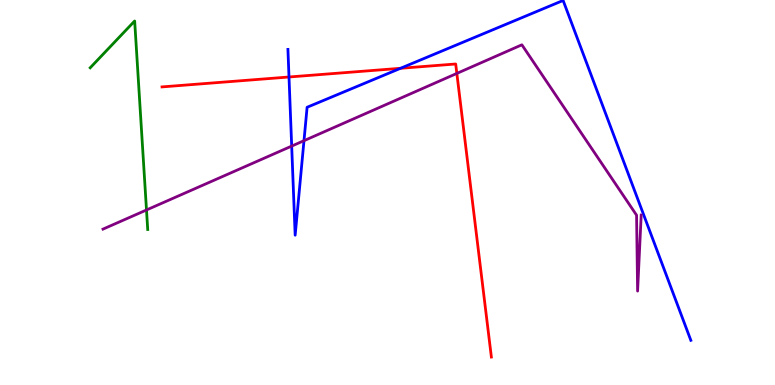[{'lines': ['blue', 'red'], 'intersections': [{'x': 3.73, 'y': 8.0}, {'x': 5.17, 'y': 8.23}]}, {'lines': ['green', 'red'], 'intersections': []}, {'lines': ['purple', 'red'], 'intersections': [{'x': 5.89, 'y': 8.09}]}, {'lines': ['blue', 'green'], 'intersections': []}, {'lines': ['blue', 'purple'], 'intersections': [{'x': 3.76, 'y': 6.21}, {'x': 3.92, 'y': 6.35}]}, {'lines': ['green', 'purple'], 'intersections': [{'x': 1.89, 'y': 4.55}]}]